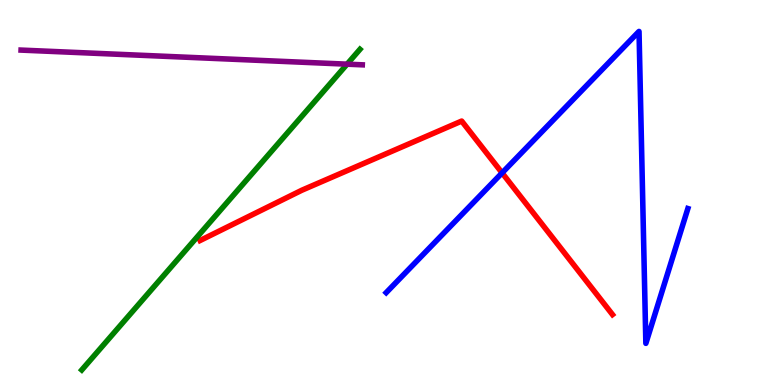[{'lines': ['blue', 'red'], 'intersections': [{'x': 6.48, 'y': 5.51}]}, {'lines': ['green', 'red'], 'intersections': []}, {'lines': ['purple', 'red'], 'intersections': []}, {'lines': ['blue', 'green'], 'intersections': []}, {'lines': ['blue', 'purple'], 'intersections': []}, {'lines': ['green', 'purple'], 'intersections': [{'x': 4.48, 'y': 8.33}]}]